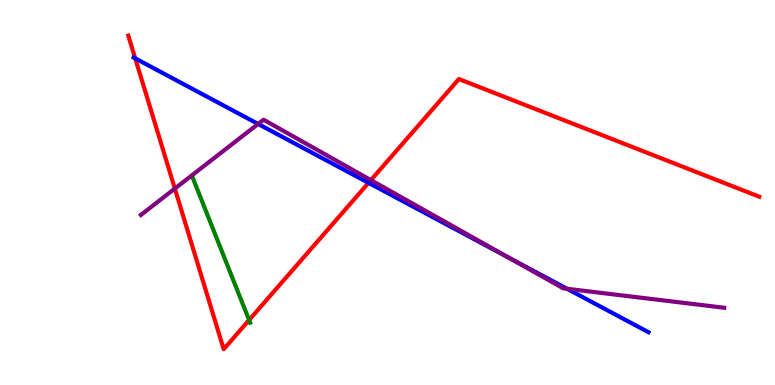[{'lines': ['blue', 'red'], 'intersections': [{'x': 1.74, 'y': 8.48}, {'x': 4.76, 'y': 5.25}]}, {'lines': ['green', 'red'], 'intersections': [{'x': 3.21, 'y': 1.69}]}, {'lines': ['purple', 'red'], 'intersections': [{'x': 2.26, 'y': 5.1}, {'x': 4.79, 'y': 5.32}]}, {'lines': ['blue', 'green'], 'intersections': []}, {'lines': ['blue', 'purple'], 'intersections': [{'x': 3.33, 'y': 6.78}, {'x': 6.56, 'y': 3.31}, {'x': 7.32, 'y': 2.5}]}, {'lines': ['green', 'purple'], 'intersections': []}]